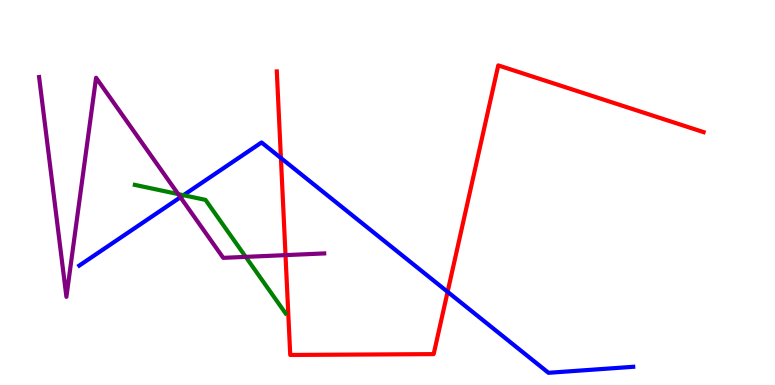[{'lines': ['blue', 'red'], 'intersections': [{'x': 3.62, 'y': 5.9}, {'x': 5.78, 'y': 2.42}]}, {'lines': ['green', 'red'], 'intersections': []}, {'lines': ['purple', 'red'], 'intersections': [{'x': 3.68, 'y': 3.37}]}, {'lines': ['blue', 'green'], 'intersections': [{'x': 2.37, 'y': 4.93}]}, {'lines': ['blue', 'purple'], 'intersections': [{'x': 2.33, 'y': 4.88}]}, {'lines': ['green', 'purple'], 'intersections': [{'x': 2.3, 'y': 4.96}, {'x': 3.17, 'y': 3.33}]}]